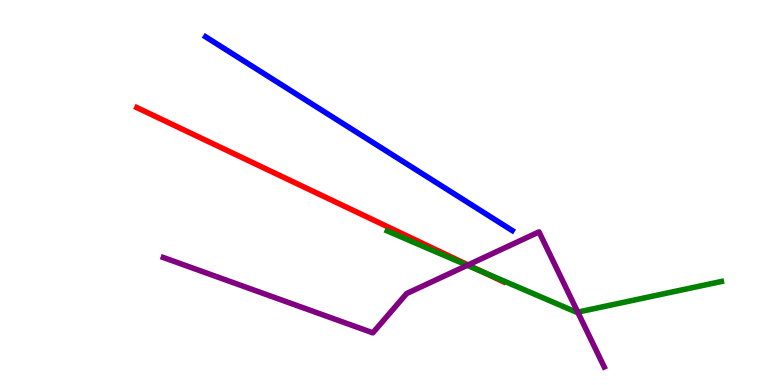[{'lines': ['blue', 'red'], 'intersections': []}, {'lines': ['green', 'red'], 'intersections': [{'x': 6.23, 'y': 2.94}]}, {'lines': ['purple', 'red'], 'intersections': [{'x': 6.04, 'y': 3.12}]}, {'lines': ['blue', 'green'], 'intersections': []}, {'lines': ['blue', 'purple'], 'intersections': []}, {'lines': ['green', 'purple'], 'intersections': [{'x': 6.03, 'y': 3.11}, {'x': 7.45, 'y': 1.89}]}]